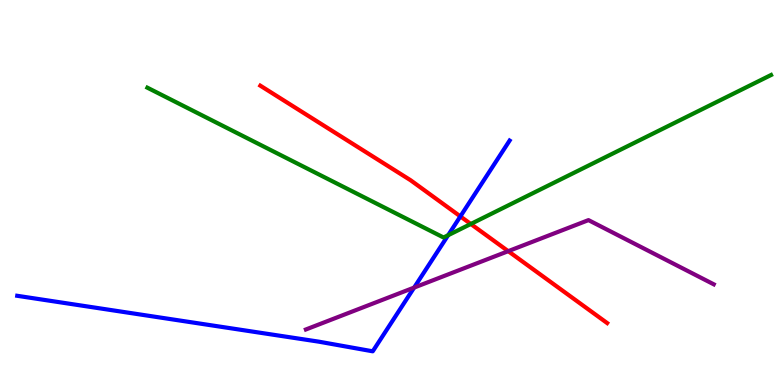[{'lines': ['blue', 'red'], 'intersections': [{'x': 5.94, 'y': 4.38}]}, {'lines': ['green', 'red'], 'intersections': [{'x': 6.07, 'y': 4.18}]}, {'lines': ['purple', 'red'], 'intersections': [{'x': 6.56, 'y': 3.48}]}, {'lines': ['blue', 'green'], 'intersections': [{'x': 5.78, 'y': 3.89}]}, {'lines': ['blue', 'purple'], 'intersections': [{'x': 5.34, 'y': 2.53}]}, {'lines': ['green', 'purple'], 'intersections': []}]